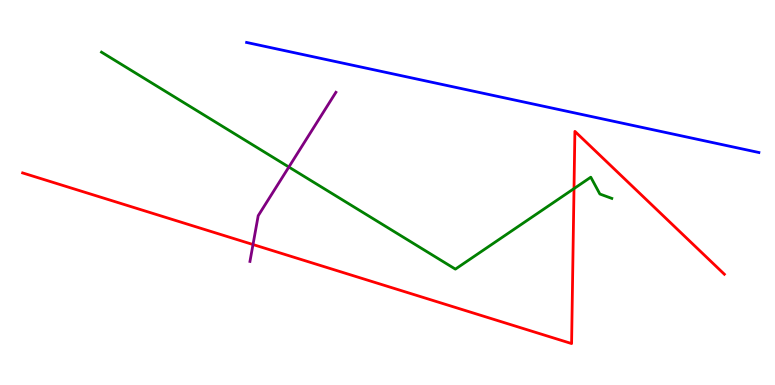[{'lines': ['blue', 'red'], 'intersections': []}, {'lines': ['green', 'red'], 'intersections': [{'x': 7.41, 'y': 5.1}]}, {'lines': ['purple', 'red'], 'intersections': [{'x': 3.26, 'y': 3.65}]}, {'lines': ['blue', 'green'], 'intersections': []}, {'lines': ['blue', 'purple'], 'intersections': []}, {'lines': ['green', 'purple'], 'intersections': [{'x': 3.73, 'y': 5.66}]}]